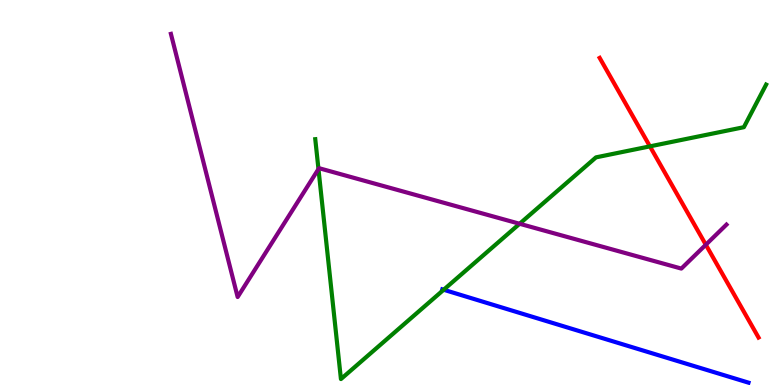[{'lines': ['blue', 'red'], 'intersections': []}, {'lines': ['green', 'red'], 'intersections': [{'x': 8.39, 'y': 6.2}]}, {'lines': ['purple', 'red'], 'intersections': [{'x': 9.11, 'y': 3.64}]}, {'lines': ['blue', 'green'], 'intersections': [{'x': 5.72, 'y': 2.47}]}, {'lines': ['blue', 'purple'], 'intersections': []}, {'lines': ['green', 'purple'], 'intersections': [{'x': 4.11, 'y': 5.61}, {'x': 6.7, 'y': 4.19}]}]